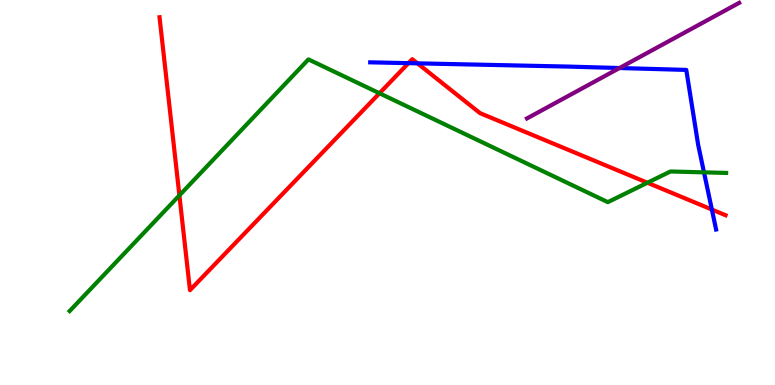[{'lines': ['blue', 'red'], 'intersections': [{'x': 5.27, 'y': 8.36}, {'x': 5.39, 'y': 8.35}, {'x': 9.19, 'y': 4.56}]}, {'lines': ['green', 'red'], 'intersections': [{'x': 2.31, 'y': 4.92}, {'x': 4.9, 'y': 7.58}, {'x': 8.35, 'y': 5.25}]}, {'lines': ['purple', 'red'], 'intersections': []}, {'lines': ['blue', 'green'], 'intersections': [{'x': 9.08, 'y': 5.52}]}, {'lines': ['blue', 'purple'], 'intersections': [{'x': 7.99, 'y': 8.23}]}, {'lines': ['green', 'purple'], 'intersections': []}]